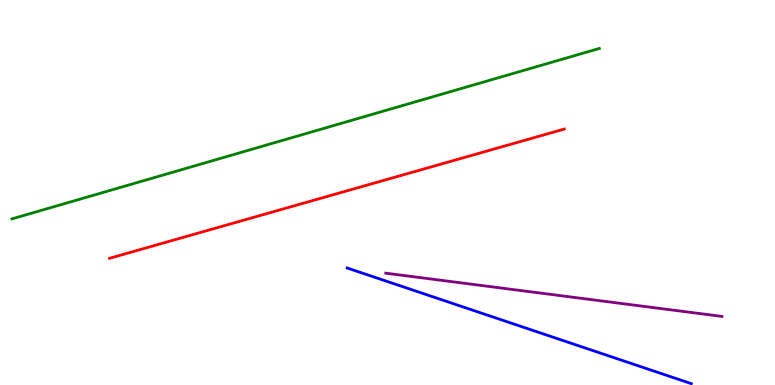[{'lines': ['blue', 'red'], 'intersections': []}, {'lines': ['green', 'red'], 'intersections': []}, {'lines': ['purple', 'red'], 'intersections': []}, {'lines': ['blue', 'green'], 'intersections': []}, {'lines': ['blue', 'purple'], 'intersections': []}, {'lines': ['green', 'purple'], 'intersections': []}]